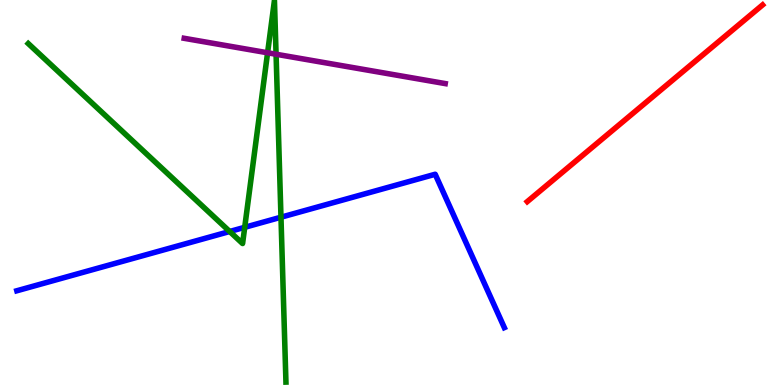[{'lines': ['blue', 'red'], 'intersections': []}, {'lines': ['green', 'red'], 'intersections': []}, {'lines': ['purple', 'red'], 'intersections': []}, {'lines': ['blue', 'green'], 'intersections': [{'x': 2.96, 'y': 3.99}, {'x': 3.16, 'y': 4.1}, {'x': 3.63, 'y': 4.36}]}, {'lines': ['blue', 'purple'], 'intersections': []}, {'lines': ['green', 'purple'], 'intersections': [{'x': 3.45, 'y': 8.63}, {'x': 3.56, 'y': 8.59}]}]